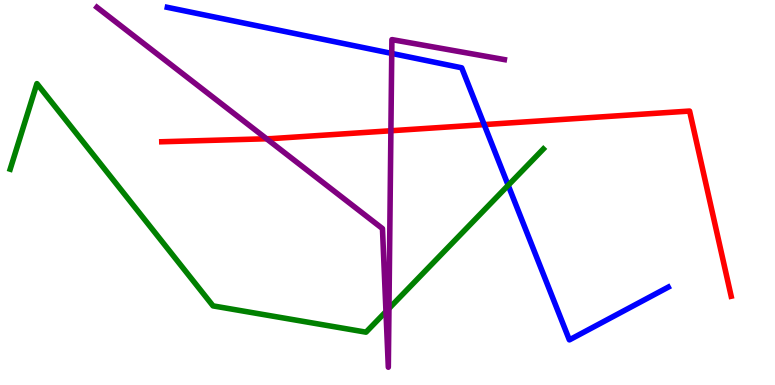[{'lines': ['blue', 'red'], 'intersections': [{'x': 6.25, 'y': 6.76}]}, {'lines': ['green', 'red'], 'intersections': []}, {'lines': ['purple', 'red'], 'intersections': [{'x': 3.44, 'y': 6.4}, {'x': 5.04, 'y': 6.6}]}, {'lines': ['blue', 'green'], 'intersections': [{'x': 6.56, 'y': 5.19}]}, {'lines': ['blue', 'purple'], 'intersections': [{'x': 5.05, 'y': 8.61}]}, {'lines': ['green', 'purple'], 'intersections': [{'x': 4.98, 'y': 1.91}, {'x': 5.02, 'y': 1.99}]}]